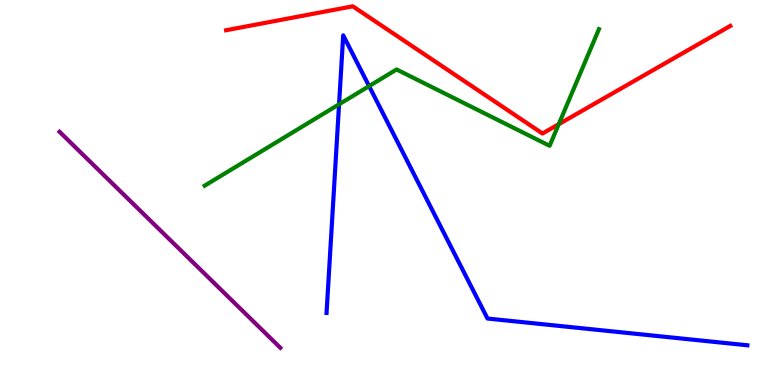[{'lines': ['blue', 'red'], 'intersections': []}, {'lines': ['green', 'red'], 'intersections': [{'x': 7.21, 'y': 6.77}]}, {'lines': ['purple', 'red'], 'intersections': []}, {'lines': ['blue', 'green'], 'intersections': [{'x': 4.38, 'y': 7.29}, {'x': 4.76, 'y': 7.76}]}, {'lines': ['blue', 'purple'], 'intersections': []}, {'lines': ['green', 'purple'], 'intersections': []}]